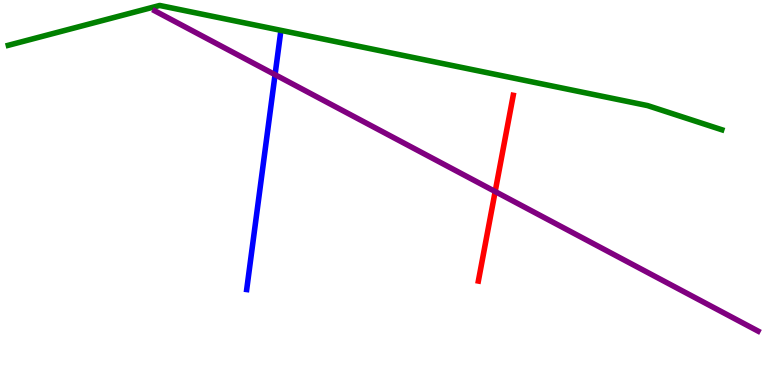[{'lines': ['blue', 'red'], 'intersections': []}, {'lines': ['green', 'red'], 'intersections': []}, {'lines': ['purple', 'red'], 'intersections': [{'x': 6.39, 'y': 5.03}]}, {'lines': ['blue', 'green'], 'intersections': []}, {'lines': ['blue', 'purple'], 'intersections': [{'x': 3.55, 'y': 8.06}]}, {'lines': ['green', 'purple'], 'intersections': []}]